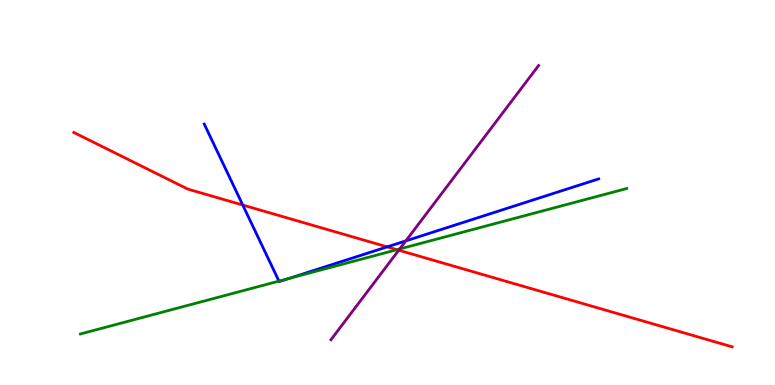[{'lines': ['blue', 'red'], 'intersections': [{'x': 3.13, 'y': 4.67}, {'x': 5.0, 'y': 3.59}]}, {'lines': ['green', 'red'], 'intersections': [{'x': 5.12, 'y': 3.51}]}, {'lines': ['purple', 'red'], 'intersections': [{'x': 5.15, 'y': 3.5}]}, {'lines': ['blue', 'green'], 'intersections': [{'x': 3.6, 'y': 2.7}, {'x': 3.73, 'y': 2.77}]}, {'lines': ['blue', 'purple'], 'intersections': [{'x': 5.24, 'y': 3.74}]}, {'lines': ['green', 'purple'], 'intersections': [{'x': 5.16, 'y': 3.53}]}]